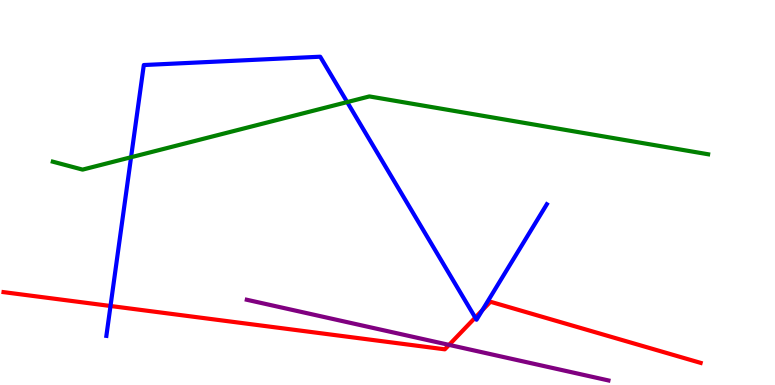[{'lines': ['blue', 'red'], 'intersections': [{'x': 1.43, 'y': 2.05}, {'x': 6.13, 'y': 1.75}, {'x': 6.22, 'y': 1.94}]}, {'lines': ['green', 'red'], 'intersections': []}, {'lines': ['purple', 'red'], 'intersections': [{'x': 5.79, 'y': 1.04}]}, {'lines': ['blue', 'green'], 'intersections': [{'x': 1.69, 'y': 5.92}, {'x': 4.48, 'y': 7.35}]}, {'lines': ['blue', 'purple'], 'intersections': []}, {'lines': ['green', 'purple'], 'intersections': []}]